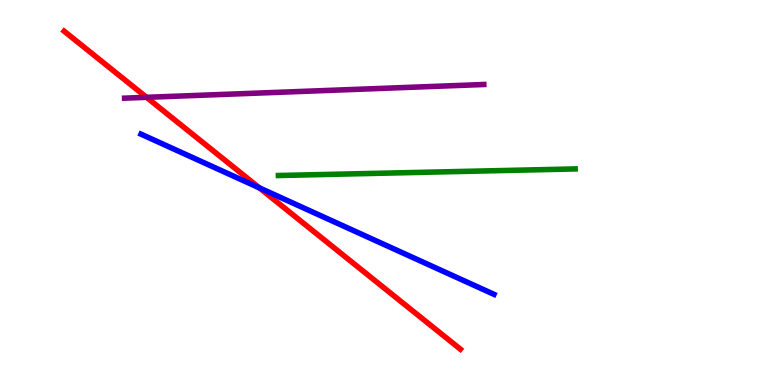[{'lines': ['blue', 'red'], 'intersections': [{'x': 3.35, 'y': 5.12}]}, {'lines': ['green', 'red'], 'intersections': []}, {'lines': ['purple', 'red'], 'intersections': [{'x': 1.89, 'y': 7.47}]}, {'lines': ['blue', 'green'], 'intersections': []}, {'lines': ['blue', 'purple'], 'intersections': []}, {'lines': ['green', 'purple'], 'intersections': []}]